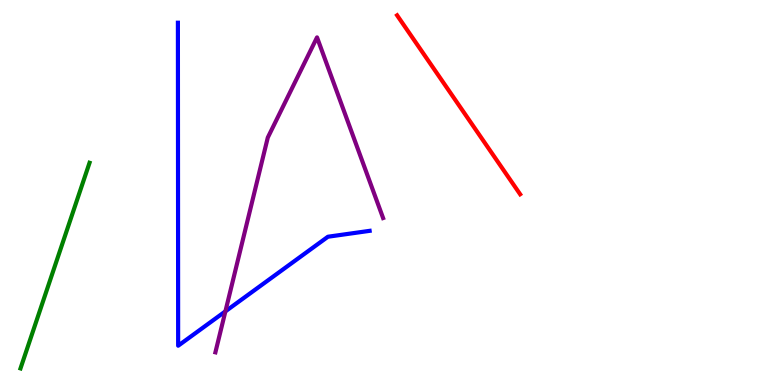[{'lines': ['blue', 'red'], 'intersections': []}, {'lines': ['green', 'red'], 'intersections': []}, {'lines': ['purple', 'red'], 'intersections': []}, {'lines': ['blue', 'green'], 'intersections': []}, {'lines': ['blue', 'purple'], 'intersections': [{'x': 2.91, 'y': 1.91}]}, {'lines': ['green', 'purple'], 'intersections': []}]